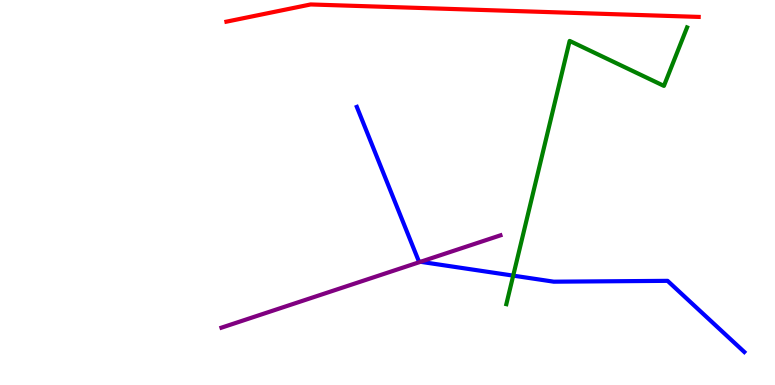[{'lines': ['blue', 'red'], 'intersections': []}, {'lines': ['green', 'red'], 'intersections': []}, {'lines': ['purple', 'red'], 'intersections': []}, {'lines': ['blue', 'green'], 'intersections': [{'x': 6.62, 'y': 2.84}]}, {'lines': ['blue', 'purple'], 'intersections': [{'x': 5.43, 'y': 3.2}]}, {'lines': ['green', 'purple'], 'intersections': []}]